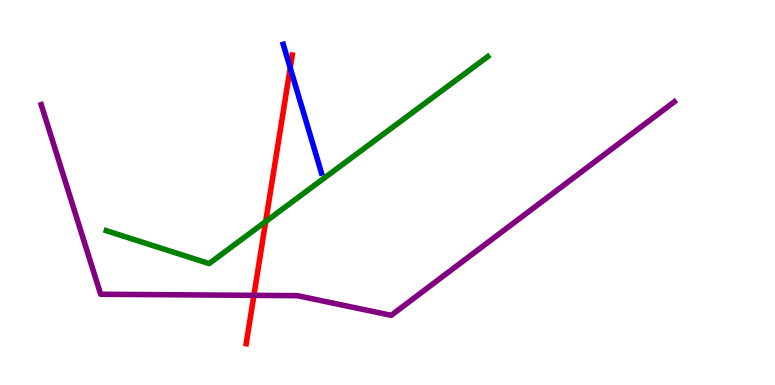[{'lines': ['blue', 'red'], 'intersections': [{'x': 3.74, 'y': 8.24}]}, {'lines': ['green', 'red'], 'intersections': [{'x': 3.43, 'y': 4.25}]}, {'lines': ['purple', 'red'], 'intersections': [{'x': 3.28, 'y': 2.33}]}, {'lines': ['blue', 'green'], 'intersections': []}, {'lines': ['blue', 'purple'], 'intersections': []}, {'lines': ['green', 'purple'], 'intersections': []}]